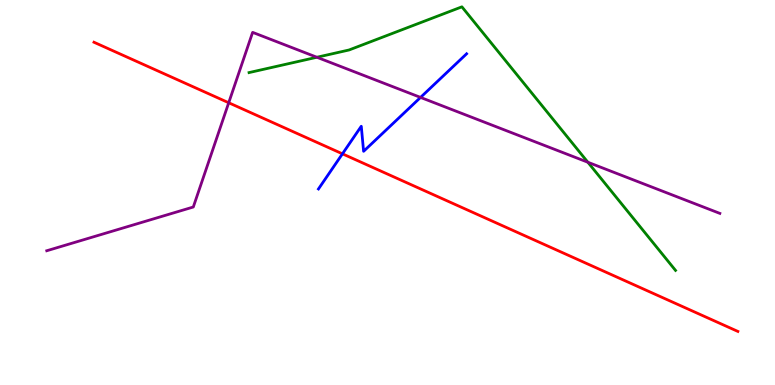[{'lines': ['blue', 'red'], 'intersections': [{'x': 4.42, 'y': 6.0}]}, {'lines': ['green', 'red'], 'intersections': []}, {'lines': ['purple', 'red'], 'intersections': [{'x': 2.95, 'y': 7.33}]}, {'lines': ['blue', 'green'], 'intersections': []}, {'lines': ['blue', 'purple'], 'intersections': [{'x': 5.43, 'y': 7.47}]}, {'lines': ['green', 'purple'], 'intersections': [{'x': 4.09, 'y': 8.51}, {'x': 7.59, 'y': 5.79}]}]